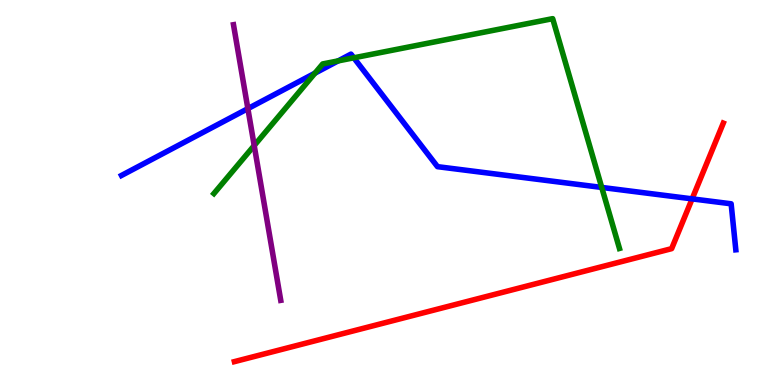[{'lines': ['blue', 'red'], 'intersections': [{'x': 8.93, 'y': 4.83}]}, {'lines': ['green', 'red'], 'intersections': []}, {'lines': ['purple', 'red'], 'intersections': []}, {'lines': ['blue', 'green'], 'intersections': [{'x': 4.06, 'y': 8.1}, {'x': 4.36, 'y': 8.42}, {'x': 4.57, 'y': 8.5}, {'x': 7.76, 'y': 5.13}]}, {'lines': ['blue', 'purple'], 'intersections': [{'x': 3.2, 'y': 7.18}]}, {'lines': ['green', 'purple'], 'intersections': [{'x': 3.28, 'y': 6.22}]}]